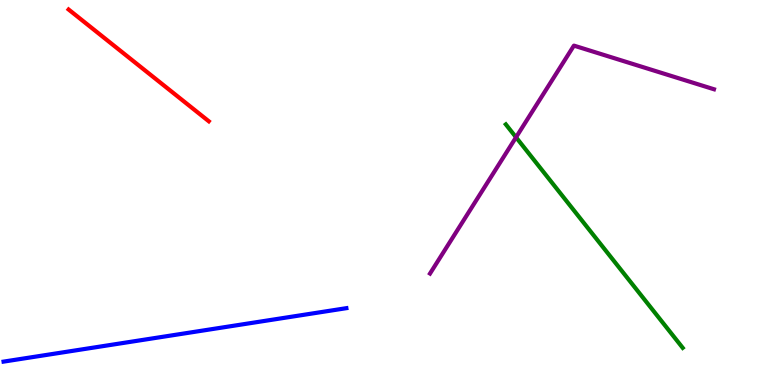[{'lines': ['blue', 'red'], 'intersections': []}, {'lines': ['green', 'red'], 'intersections': []}, {'lines': ['purple', 'red'], 'intersections': []}, {'lines': ['blue', 'green'], 'intersections': []}, {'lines': ['blue', 'purple'], 'intersections': []}, {'lines': ['green', 'purple'], 'intersections': [{'x': 6.66, 'y': 6.43}]}]